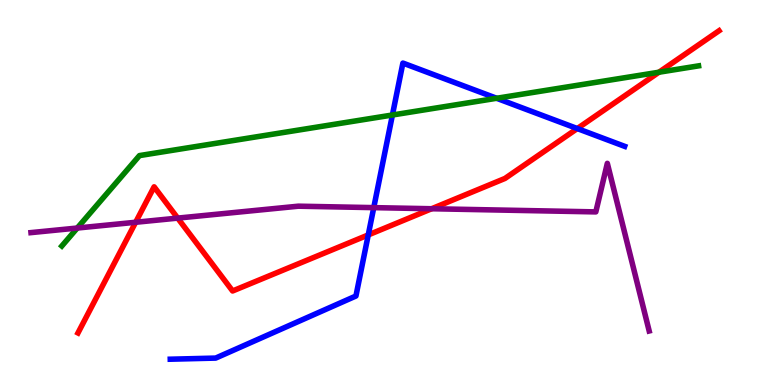[{'lines': ['blue', 'red'], 'intersections': [{'x': 4.75, 'y': 3.9}, {'x': 7.45, 'y': 6.66}]}, {'lines': ['green', 'red'], 'intersections': [{'x': 8.5, 'y': 8.12}]}, {'lines': ['purple', 'red'], 'intersections': [{'x': 1.75, 'y': 4.23}, {'x': 2.29, 'y': 4.33}, {'x': 5.57, 'y': 4.58}]}, {'lines': ['blue', 'green'], 'intersections': [{'x': 5.06, 'y': 7.01}, {'x': 6.41, 'y': 7.45}]}, {'lines': ['blue', 'purple'], 'intersections': [{'x': 4.82, 'y': 4.61}]}, {'lines': ['green', 'purple'], 'intersections': [{'x': 0.997, 'y': 4.08}]}]